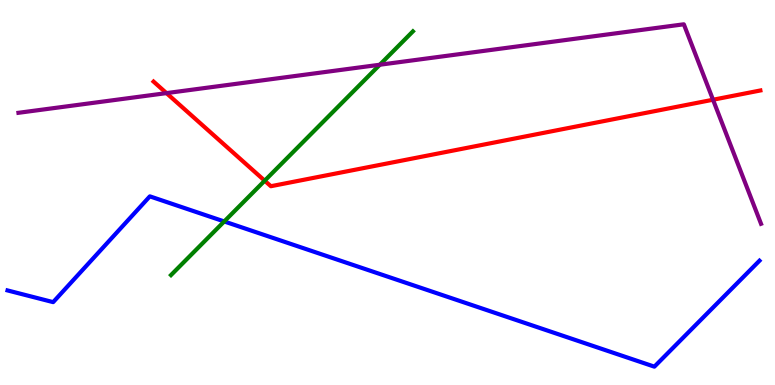[{'lines': ['blue', 'red'], 'intersections': []}, {'lines': ['green', 'red'], 'intersections': [{'x': 3.42, 'y': 5.31}]}, {'lines': ['purple', 'red'], 'intersections': [{'x': 2.15, 'y': 7.58}, {'x': 9.2, 'y': 7.41}]}, {'lines': ['blue', 'green'], 'intersections': [{'x': 2.89, 'y': 4.25}]}, {'lines': ['blue', 'purple'], 'intersections': []}, {'lines': ['green', 'purple'], 'intersections': [{'x': 4.9, 'y': 8.32}]}]